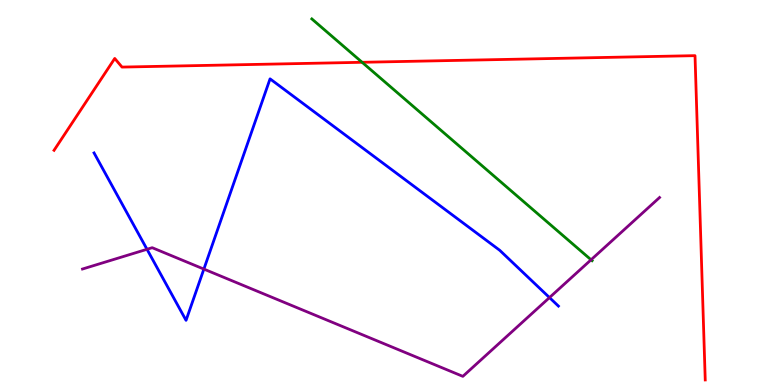[{'lines': ['blue', 'red'], 'intersections': []}, {'lines': ['green', 'red'], 'intersections': [{'x': 4.67, 'y': 8.38}]}, {'lines': ['purple', 'red'], 'intersections': []}, {'lines': ['blue', 'green'], 'intersections': []}, {'lines': ['blue', 'purple'], 'intersections': [{'x': 1.9, 'y': 3.53}, {'x': 2.63, 'y': 3.01}, {'x': 7.09, 'y': 2.27}]}, {'lines': ['green', 'purple'], 'intersections': [{'x': 7.63, 'y': 3.25}]}]